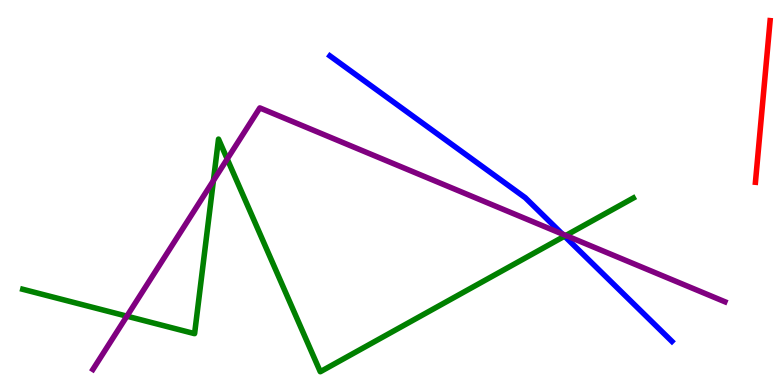[{'lines': ['blue', 'red'], 'intersections': []}, {'lines': ['green', 'red'], 'intersections': []}, {'lines': ['purple', 'red'], 'intersections': []}, {'lines': ['blue', 'green'], 'intersections': [{'x': 7.28, 'y': 3.87}]}, {'lines': ['blue', 'purple'], 'intersections': [{'x': 7.26, 'y': 3.92}]}, {'lines': ['green', 'purple'], 'intersections': [{'x': 1.64, 'y': 1.79}, {'x': 2.75, 'y': 5.31}, {'x': 2.93, 'y': 5.87}, {'x': 7.3, 'y': 3.88}]}]